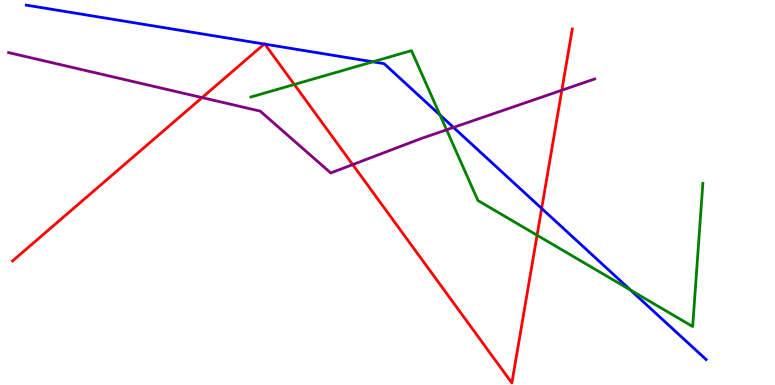[{'lines': ['blue', 'red'], 'intersections': [{'x': 3.41, 'y': 8.86}, {'x': 3.42, 'y': 8.85}, {'x': 6.99, 'y': 4.59}]}, {'lines': ['green', 'red'], 'intersections': [{'x': 3.8, 'y': 7.81}, {'x': 6.93, 'y': 3.89}]}, {'lines': ['purple', 'red'], 'intersections': [{'x': 2.61, 'y': 7.46}, {'x': 4.55, 'y': 5.72}, {'x': 7.25, 'y': 7.66}]}, {'lines': ['blue', 'green'], 'intersections': [{'x': 4.81, 'y': 8.39}, {'x': 5.68, 'y': 7.01}, {'x': 8.13, 'y': 2.47}]}, {'lines': ['blue', 'purple'], 'intersections': [{'x': 5.85, 'y': 6.69}]}, {'lines': ['green', 'purple'], 'intersections': [{'x': 5.76, 'y': 6.63}]}]